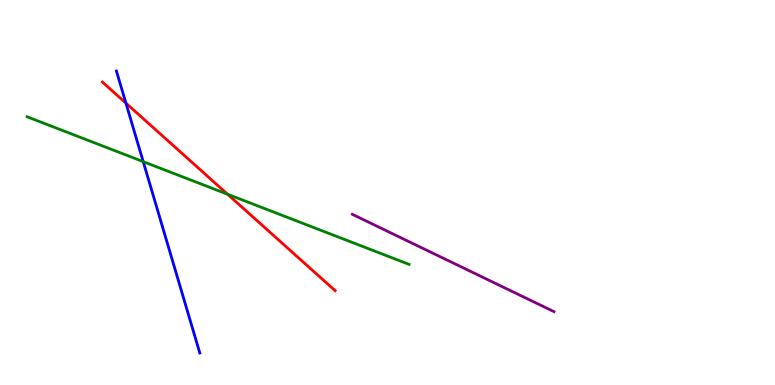[{'lines': ['blue', 'red'], 'intersections': [{'x': 1.62, 'y': 7.32}]}, {'lines': ['green', 'red'], 'intersections': [{'x': 2.94, 'y': 4.95}]}, {'lines': ['purple', 'red'], 'intersections': []}, {'lines': ['blue', 'green'], 'intersections': [{'x': 1.85, 'y': 5.8}]}, {'lines': ['blue', 'purple'], 'intersections': []}, {'lines': ['green', 'purple'], 'intersections': []}]